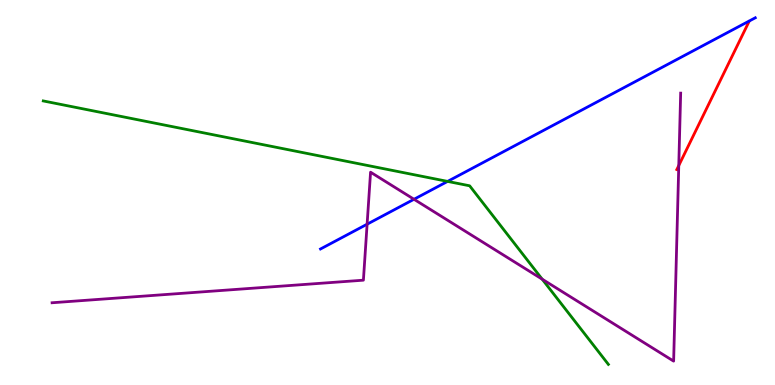[{'lines': ['blue', 'red'], 'intersections': []}, {'lines': ['green', 'red'], 'intersections': []}, {'lines': ['purple', 'red'], 'intersections': [{'x': 8.76, 'y': 5.7}]}, {'lines': ['blue', 'green'], 'intersections': [{'x': 5.78, 'y': 5.29}]}, {'lines': ['blue', 'purple'], 'intersections': [{'x': 4.74, 'y': 4.18}, {'x': 5.34, 'y': 4.82}]}, {'lines': ['green', 'purple'], 'intersections': [{'x': 7.0, 'y': 2.75}]}]